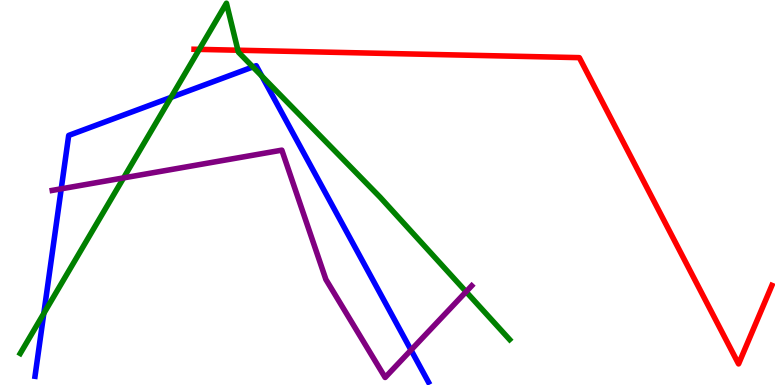[{'lines': ['blue', 'red'], 'intersections': []}, {'lines': ['green', 'red'], 'intersections': [{'x': 2.57, 'y': 8.72}, {'x': 3.07, 'y': 8.7}]}, {'lines': ['purple', 'red'], 'intersections': []}, {'lines': ['blue', 'green'], 'intersections': [{'x': 0.565, 'y': 1.86}, {'x': 2.21, 'y': 7.47}, {'x': 3.26, 'y': 8.26}, {'x': 3.38, 'y': 8.02}]}, {'lines': ['blue', 'purple'], 'intersections': [{'x': 0.79, 'y': 5.1}, {'x': 5.3, 'y': 0.908}]}, {'lines': ['green', 'purple'], 'intersections': [{'x': 1.59, 'y': 5.38}, {'x': 6.01, 'y': 2.42}]}]